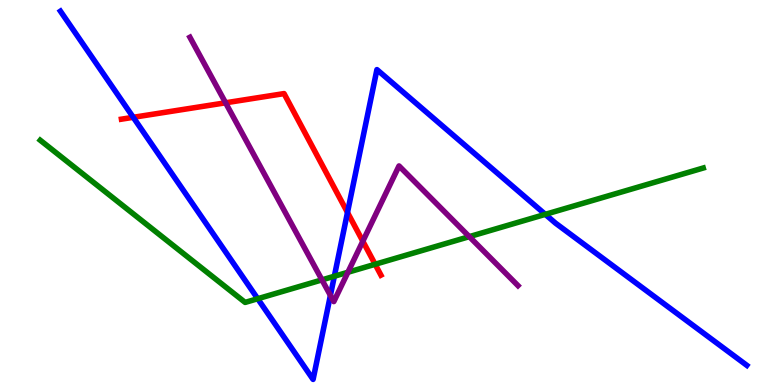[{'lines': ['blue', 'red'], 'intersections': [{'x': 1.72, 'y': 6.95}, {'x': 4.48, 'y': 4.48}]}, {'lines': ['green', 'red'], 'intersections': [{'x': 4.84, 'y': 3.14}]}, {'lines': ['purple', 'red'], 'intersections': [{'x': 2.91, 'y': 7.33}, {'x': 4.68, 'y': 3.73}]}, {'lines': ['blue', 'green'], 'intersections': [{'x': 3.33, 'y': 2.24}, {'x': 4.31, 'y': 2.82}, {'x': 7.04, 'y': 4.43}]}, {'lines': ['blue', 'purple'], 'intersections': [{'x': 4.26, 'y': 2.33}]}, {'lines': ['green', 'purple'], 'intersections': [{'x': 4.15, 'y': 2.73}, {'x': 4.49, 'y': 2.93}, {'x': 6.06, 'y': 3.85}]}]